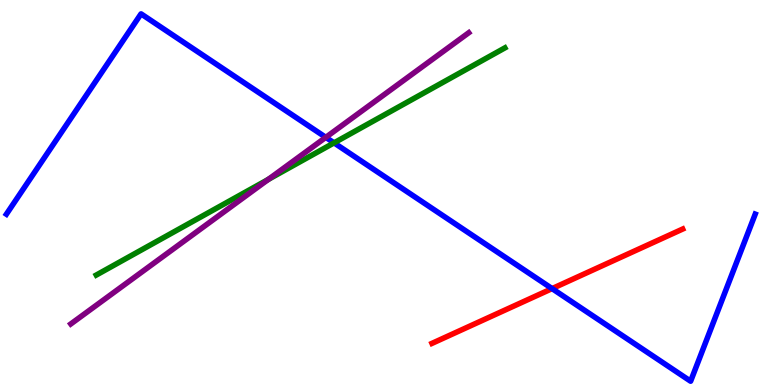[{'lines': ['blue', 'red'], 'intersections': [{'x': 7.12, 'y': 2.5}]}, {'lines': ['green', 'red'], 'intersections': []}, {'lines': ['purple', 'red'], 'intersections': []}, {'lines': ['blue', 'green'], 'intersections': [{'x': 4.31, 'y': 6.29}]}, {'lines': ['blue', 'purple'], 'intersections': [{'x': 4.2, 'y': 6.43}]}, {'lines': ['green', 'purple'], 'intersections': [{'x': 3.46, 'y': 5.34}]}]